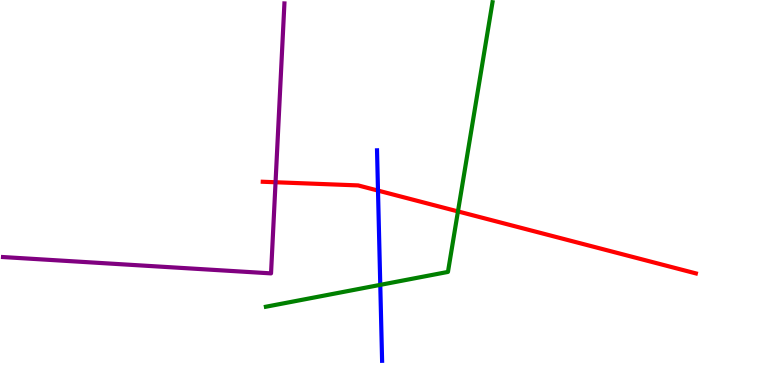[{'lines': ['blue', 'red'], 'intersections': [{'x': 4.88, 'y': 5.05}]}, {'lines': ['green', 'red'], 'intersections': [{'x': 5.91, 'y': 4.51}]}, {'lines': ['purple', 'red'], 'intersections': [{'x': 3.56, 'y': 5.27}]}, {'lines': ['blue', 'green'], 'intersections': [{'x': 4.91, 'y': 2.6}]}, {'lines': ['blue', 'purple'], 'intersections': []}, {'lines': ['green', 'purple'], 'intersections': []}]